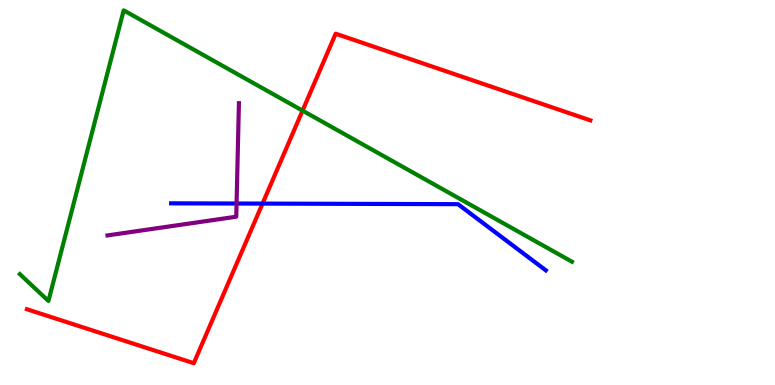[{'lines': ['blue', 'red'], 'intersections': [{'x': 3.39, 'y': 4.71}]}, {'lines': ['green', 'red'], 'intersections': [{'x': 3.9, 'y': 7.13}]}, {'lines': ['purple', 'red'], 'intersections': []}, {'lines': ['blue', 'green'], 'intersections': []}, {'lines': ['blue', 'purple'], 'intersections': [{'x': 3.05, 'y': 4.71}]}, {'lines': ['green', 'purple'], 'intersections': []}]